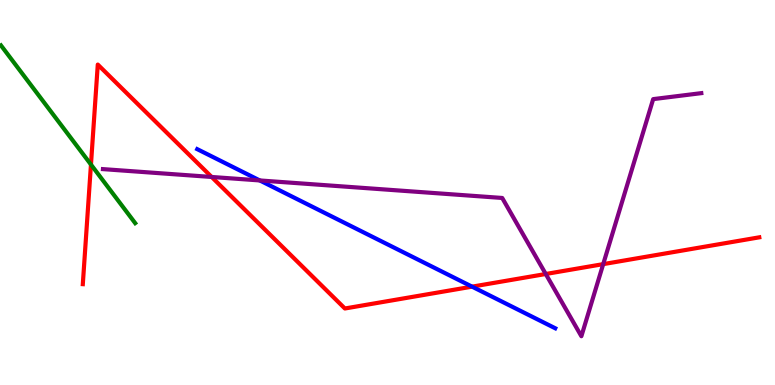[{'lines': ['blue', 'red'], 'intersections': [{'x': 6.09, 'y': 2.55}]}, {'lines': ['green', 'red'], 'intersections': [{'x': 1.17, 'y': 5.73}]}, {'lines': ['purple', 'red'], 'intersections': [{'x': 2.73, 'y': 5.4}, {'x': 7.04, 'y': 2.88}, {'x': 7.78, 'y': 3.14}]}, {'lines': ['blue', 'green'], 'intersections': []}, {'lines': ['blue', 'purple'], 'intersections': [{'x': 3.35, 'y': 5.31}]}, {'lines': ['green', 'purple'], 'intersections': []}]